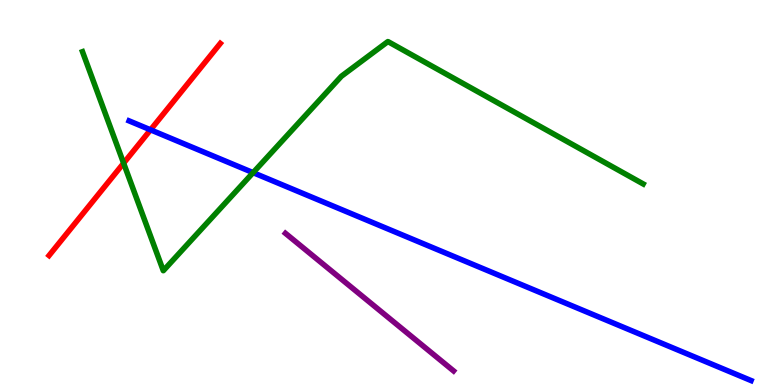[{'lines': ['blue', 'red'], 'intersections': [{'x': 1.94, 'y': 6.63}]}, {'lines': ['green', 'red'], 'intersections': [{'x': 1.6, 'y': 5.76}]}, {'lines': ['purple', 'red'], 'intersections': []}, {'lines': ['blue', 'green'], 'intersections': [{'x': 3.27, 'y': 5.52}]}, {'lines': ['blue', 'purple'], 'intersections': []}, {'lines': ['green', 'purple'], 'intersections': []}]